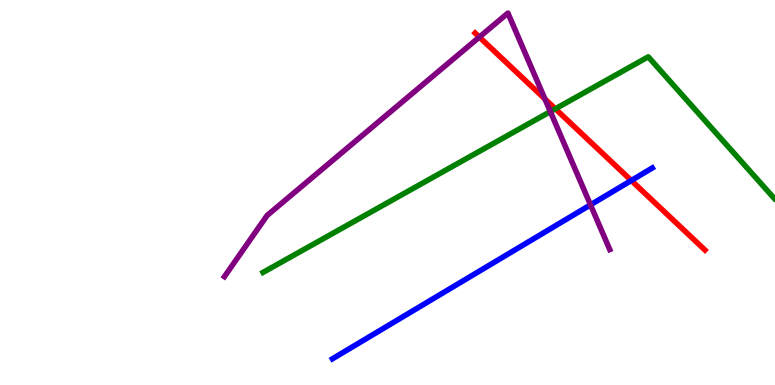[{'lines': ['blue', 'red'], 'intersections': [{'x': 8.15, 'y': 5.31}]}, {'lines': ['green', 'red'], 'intersections': [{'x': 7.17, 'y': 7.17}]}, {'lines': ['purple', 'red'], 'intersections': [{'x': 6.19, 'y': 9.04}, {'x': 7.03, 'y': 7.43}]}, {'lines': ['blue', 'green'], 'intersections': []}, {'lines': ['blue', 'purple'], 'intersections': [{'x': 7.62, 'y': 4.68}]}, {'lines': ['green', 'purple'], 'intersections': [{'x': 7.1, 'y': 7.1}]}]